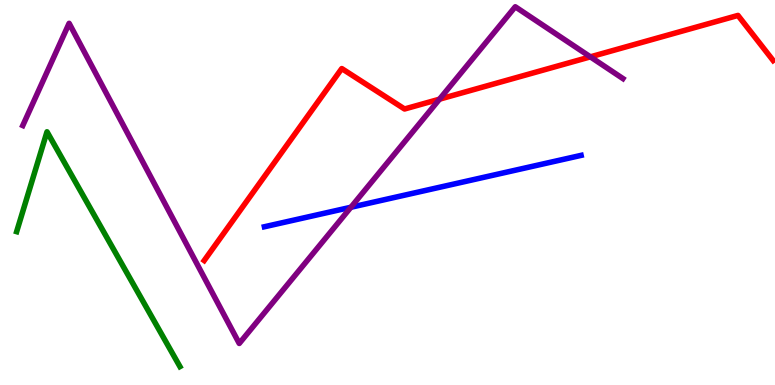[{'lines': ['blue', 'red'], 'intersections': []}, {'lines': ['green', 'red'], 'intersections': []}, {'lines': ['purple', 'red'], 'intersections': [{'x': 5.67, 'y': 7.42}, {'x': 7.62, 'y': 8.52}]}, {'lines': ['blue', 'green'], 'intersections': []}, {'lines': ['blue', 'purple'], 'intersections': [{'x': 4.53, 'y': 4.62}]}, {'lines': ['green', 'purple'], 'intersections': []}]